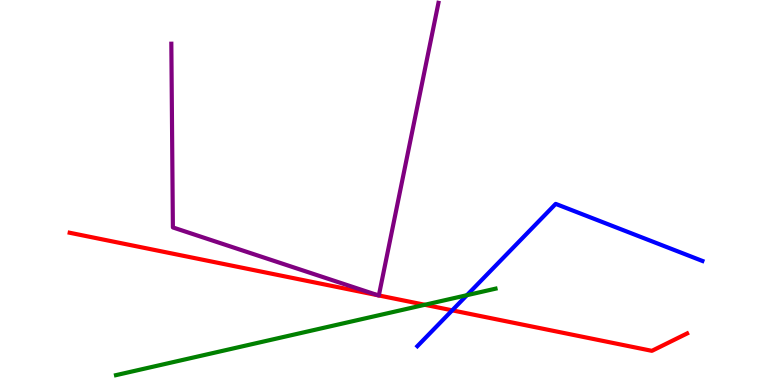[{'lines': ['blue', 'red'], 'intersections': [{'x': 5.83, 'y': 1.94}]}, {'lines': ['green', 'red'], 'intersections': [{'x': 5.48, 'y': 2.08}]}, {'lines': ['purple', 'red'], 'intersections': [{'x': 4.88, 'y': 2.33}, {'x': 4.89, 'y': 2.33}]}, {'lines': ['blue', 'green'], 'intersections': [{'x': 6.02, 'y': 2.33}]}, {'lines': ['blue', 'purple'], 'intersections': []}, {'lines': ['green', 'purple'], 'intersections': []}]